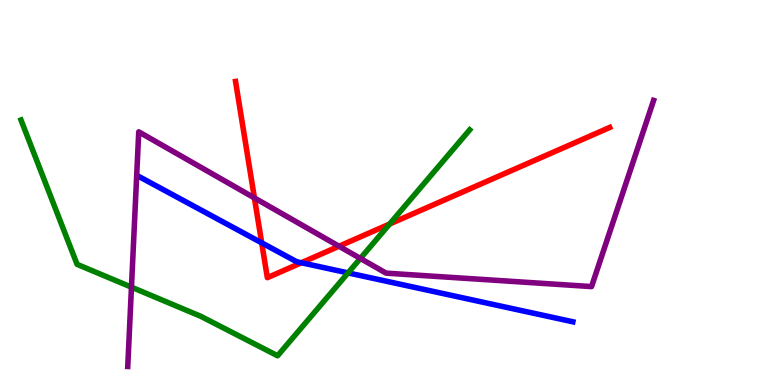[{'lines': ['blue', 'red'], 'intersections': [{'x': 3.38, 'y': 3.69}, {'x': 3.89, 'y': 3.18}]}, {'lines': ['green', 'red'], 'intersections': [{'x': 5.03, 'y': 4.18}]}, {'lines': ['purple', 'red'], 'intersections': [{'x': 3.28, 'y': 4.86}, {'x': 4.37, 'y': 3.6}]}, {'lines': ['blue', 'green'], 'intersections': [{'x': 4.49, 'y': 2.91}]}, {'lines': ['blue', 'purple'], 'intersections': []}, {'lines': ['green', 'purple'], 'intersections': [{'x': 1.7, 'y': 2.54}, {'x': 4.65, 'y': 3.29}]}]